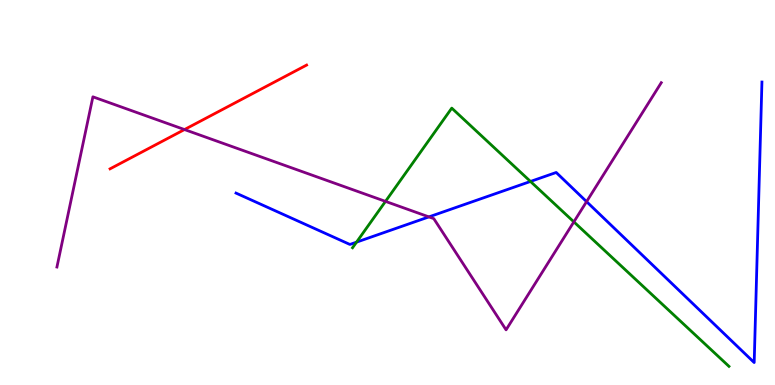[{'lines': ['blue', 'red'], 'intersections': []}, {'lines': ['green', 'red'], 'intersections': []}, {'lines': ['purple', 'red'], 'intersections': [{'x': 2.38, 'y': 6.64}]}, {'lines': ['blue', 'green'], 'intersections': [{'x': 4.6, 'y': 3.71}, {'x': 6.84, 'y': 5.29}]}, {'lines': ['blue', 'purple'], 'intersections': [{'x': 5.53, 'y': 4.37}, {'x': 7.57, 'y': 4.76}]}, {'lines': ['green', 'purple'], 'intersections': [{'x': 4.97, 'y': 4.77}, {'x': 7.4, 'y': 4.24}]}]